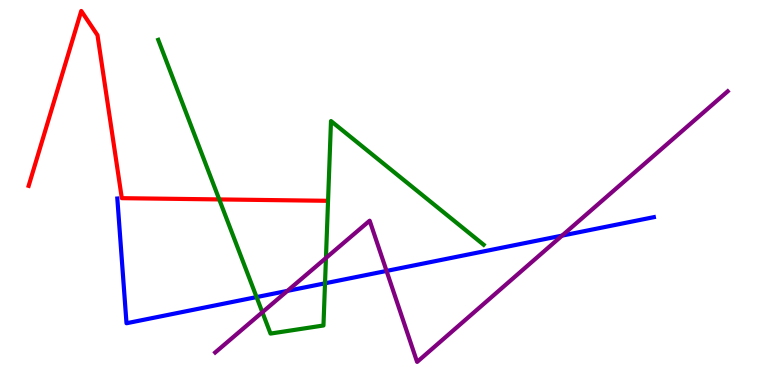[{'lines': ['blue', 'red'], 'intersections': []}, {'lines': ['green', 'red'], 'intersections': [{'x': 2.83, 'y': 4.82}]}, {'lines': ['purple', 'red'], 'intersections': []}, {'lines': ['blue', 'green'], 'intersections': [{'x': 3.31, 'y': 2.28}, {'x': 4.19, 'y': 2.64}]}, {'lines': ['blue', 'purple'], 'intersections': [{'x': 3.71, 'y': 2.44}, {'x': 4.99, 'y': 2.96}, {'x': 7.25, 'y': 3.88}]}, {'lines': ['green', 'purple'], 'intersections': [{'x': 3.39, 'y': 1.89}, {'x': 4.21, 'y': 3.3}]}]